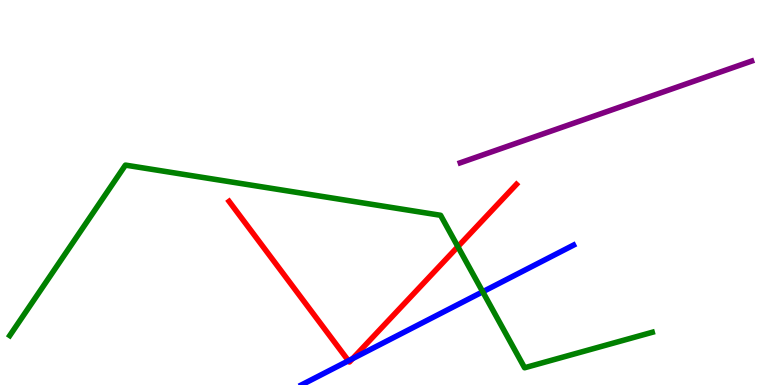[{'lines': ['blue', 'red'], 'intersections': [{'x': 4.5, 'y': 0.629}, {'x': 4.55, 'y': 0.684}]}, {'lines': ['green', 'red'], 'intersections': [{'x': 5.91, 'y': 3.59}]}, {'lines': ['purple', 'red'], 'intersections': []}, {'lines': ['blue', 'green'], 'intersections': [{'x': 6.23, 'y': 2.42}]}, {'lines': ['blue', 'purple'], 'intersections': []}, {'lines': ['green', 'purple'], 'intersections': []}]